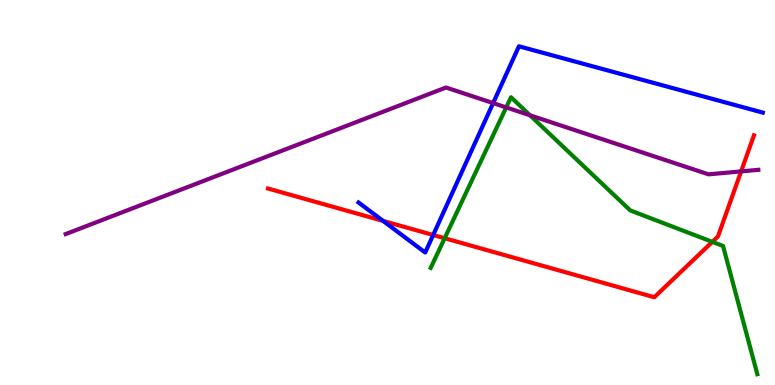[{'lines': ['blue', 'red'], 'intersections': [{'x': 4.94, 'y': 4.26}, {'x': 5.59, 'y': 3.9}]}, {'lines': ['green', 'red'], 'intersections': [{'x': 5.74, 'y': 3.81}, {'x': 9.19, 'y': 3.72}]}, {'lines': ['purple', 'red'], 'intersections': [{'x': 9.56, 'y': 5.55}]}, {'lines': ['blue', 'green'], 'intersections': []}, {'lines': ['blue', 'purple'], 'intersections': [{'x': 6.36, 'y': 7.32}]}, {'lines': ['green', 'purple'], 'intersections': [{'x': 6.53, 'y': 7.21}, {'x': 6.84, 'y': 7.01}]}]